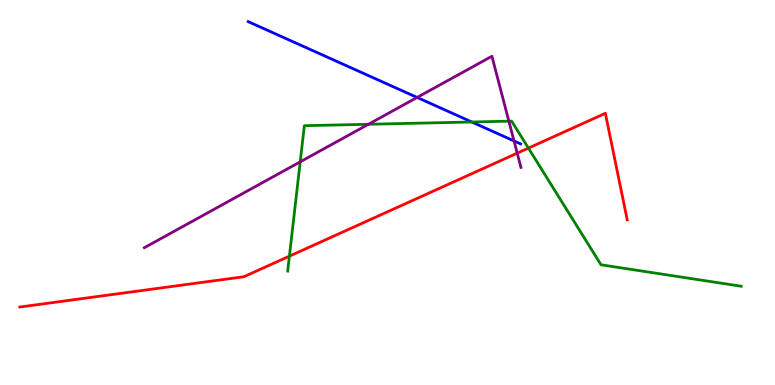[{'lines': ['blue', 'red'], 'intersections': []}, {'lines': ['green', 'red'], 'intersections': [{'x': 3.73, 'y': 3.35}, {'x': 6.82, 'y': 6.15}]}, {'lines': ['purple', 'red'], 'intersections': [{'x': 6.67, 'y': 6.02}]}, {'lines': ['blue', 'green'], 'intersections': [{'x': 6.09, 'y': 6.83}]}, {'lines': ['blue', 'purple'], 'intersections': [{'x': 5.38, 'y': 7.47}, {'x': 6.63, 'y': 6.34}]}, {'lines': ['green', 'purple'], 'intersections': [{'x': 3.87, 'y': 5.8}, {'x': 4.75, 'y': 6.77}, {'x': 6.57, 'y': 6.85}]}]